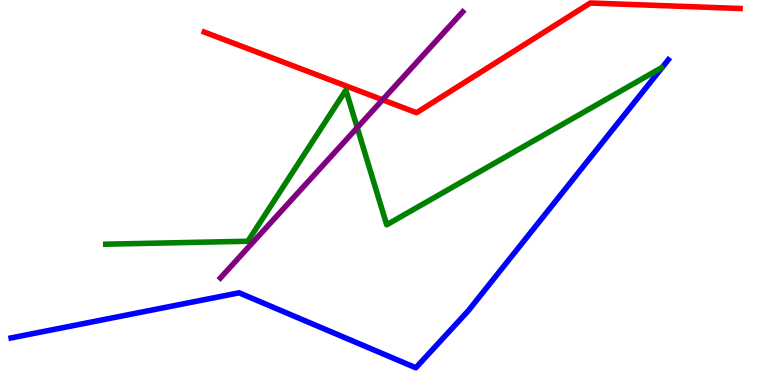[{'lines': ['blue', 'red'], 'intersections': []}, {'lines': ['green', 'red'], 'intersections': []}, {'lines': ['purple', 'red'], 'intersections': [{'x': 4.94, 'y': 7.41}]}, {'lines': ['blue', 'green'], 'intersections': []}, {'lines': ['blue', 'purple'], 'intersections': []}, {'lines': ['green', 'purple'], 'intersections': [{'x': 4.61, 'y': 6.68}]}]